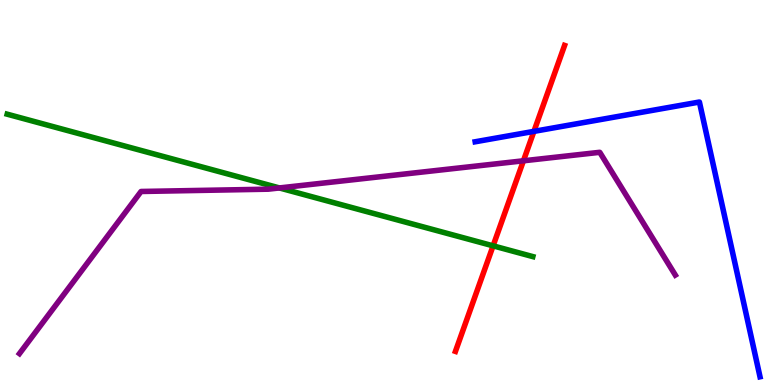[{'lines': ['blue', 'red'], 'intersections': [{'x': 6.89, 'y': 6.59}]}, {'lines': ['green', 'red'], 'intersections': [{'x': 6.36, 'y': 3.61}]}, {'lines': ['purple', 'red'], 'intersections': [{'x': 6.75, 'y': 5.82}]}, {'lines': ['blue', 'green'], 'intersections': []}, {'lines': ['blue', 'purple'], 'intersections': []}, {'lines': ['green', 'purple'], 'intersections': [{'x': 3.61, 'y': 5.12}]}]